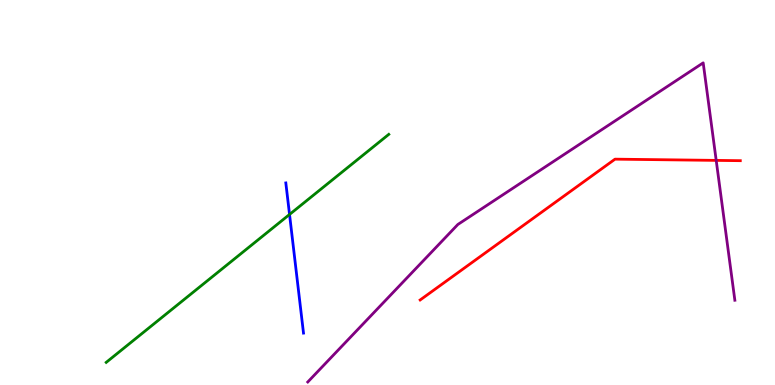[{'lines': ['blue', 'red'], 'intersections': []}, {'lines': ['green', 'red'], 'intersections': []}, {'lines': ['purple', 'red'], 'intersections': [{'x': 9.24, 'y': 5.83}]}, {'lines': ['blue', 'green'], 'intersections': [{'x': 3.74, 'y': 4.43}]}, {'lines': ['blue', 'purple'], 'intersections': []}, {'lines': ['green', 'purple'], 'intersections': []}]